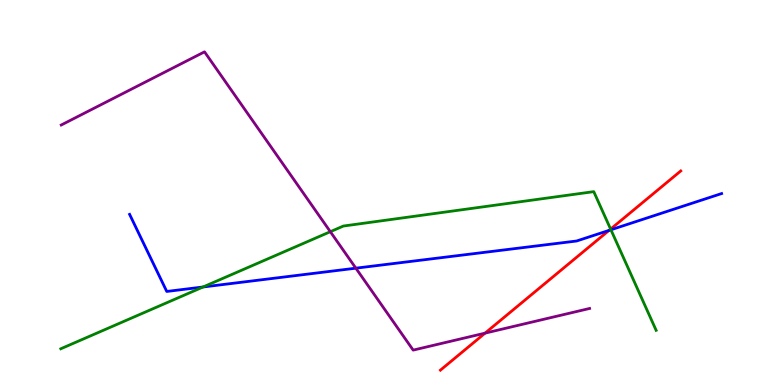[{'lines': ['blue', 'red'], 'intersections': [{'x': 7.86, 'y': 4.02}]}, {'lines': ['green', 'red'], 'intersections': [{'x': 7.88, 'y': 4.05}]}, {'lines': ['purple', 'red'], 'intersections': [{'x': 6.26, 'y': 1.35}]}, {'lines': ['blue', 'green'], 'intersections': [{'x': 2.62, 'y': 2.55}, {'x': 7.88, 'y': 4.03}]}, {'lines': ['blue', 'purple'], 'intersections': [{'x': 4.59, 'y': 3.03}]}, {'lines': ['green', 'purple'], 'intersections': [{'x': 4.26, 'y': 3.98}]}]